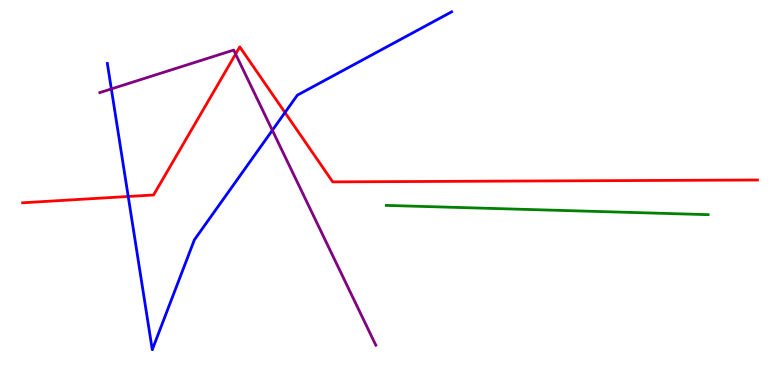[{'lines': ['blue', 'red'], 'intersections': [{'x': 1.65, 'y': 4.9}, {'x': 3.68, 'y': 7.08}]}, {'lines': ['green', 'red'], 'intersections': []}, {'lines': ['purple', 'red'], 'intersections': [{'x': 3.04, 'y': 8.6}]}, {'lines': ['blue', 'green'], 'intersections': []}, {'lines': ['blue', 'purple'], 'intersections': [{'x': 1.44, 'y': 7.69}, {'x': 3.51, 'y': 6.62}]}, {'lines': ['green', 'purple'], 'intersections': []}]